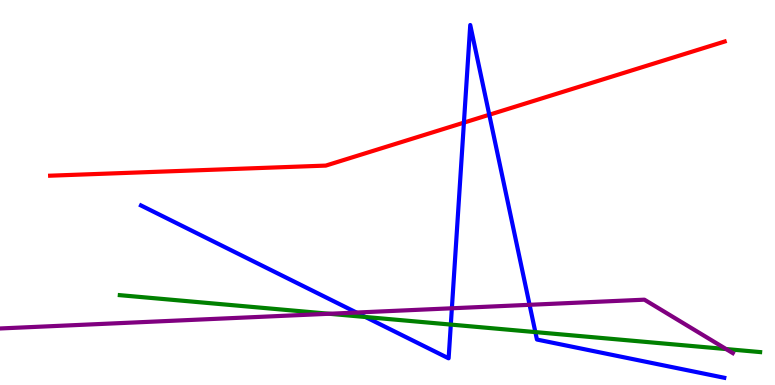[{'lines': ['blue', 'red'], 'intersections': [{'x': 5.99, 'y': 6.81}, {'x': 6.31, 'y': 7.02}]}, {'lines': ['green', 'red'], 'intersections': []}, {'lines': ['purple', 'red'], 'intersections': []}, {'lines': ['blue', 'green'], 'intersections': [{'x': 4.72, 'y': 1.77}, {'x': 5.82, 'y': 1.57}, {'x': 6.91, 'y': 1.37}]}, {'lines': ['blue', 'purple'], 'intersections': [{'x': 4.6, 'y': 1.88}, {'x': 5.83, 'y': 1.99}, {'x': 6.83, 'y': 2.08}]}, {'lines': ['green', 'purple'], 'intersections': [{'x': 4.25, 'y': 1.85}, {'x': 9.37, 'y': 0.934}]}]